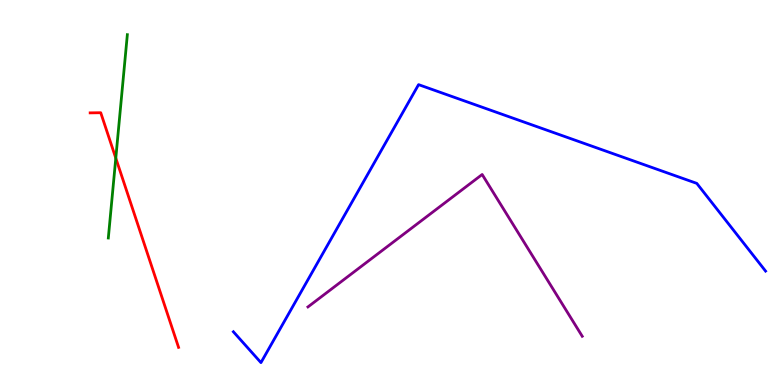[{'lines': ['blue', 'red'], 'intersections': []}, {'lines': ['green', 'red'], 'intersections': [{'x': 1.49, 'y': 5.89}]}, {'lines': ['purple', 'red'], 'intersections': []}, {'lines': ['blue', 'green'], 'intersections': []}, {'lines': ['blue', 'purple'], 'intersections': []}, {'lines': ['green', 'purple'], 'intersections': []}]